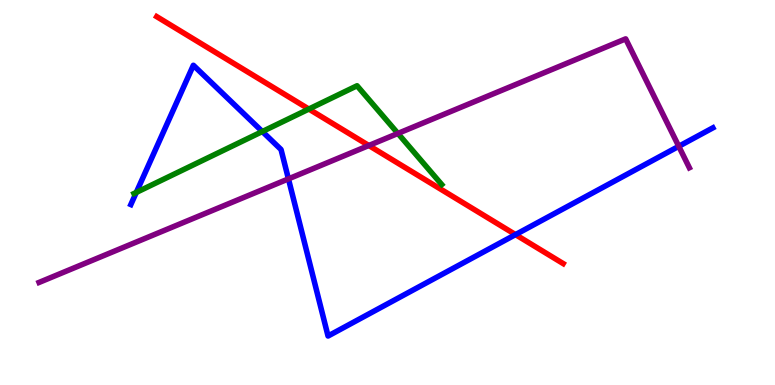[{'lines': ['blue', 'red'], 'intersections': [{'x': 6.65, 'y': 3.91}]}, {'lines': ['green', 'red'], 'intersections': [{'x': 3.99, 'y': 7.17}]}, {'lines': ['purple', 'red'], 'intersections': [{'x': 4.76, 'y': 6.22}]}, {'lines': ['blue', 'green'], 'intersections': [{'x': 1.76, 'y': 5.0}, {'x': 3.38, 'y': 6.58}]}, {'lines': ['blue', 'purple'], 'intersections': [{'x': 3.72, 'y': 5.35}, {'x': 8.76, 'y': 6.2}]}, {'lines': ['green', 'purple'], 'intersections': [{'x': 5.13, 'y': 6.53}]}]